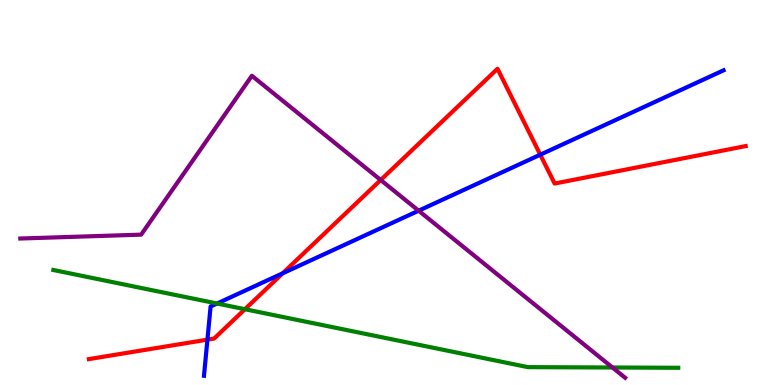[{'lines': ['blue', 'red'], 'intersections': [{'x': 2.68, 'y': 1.18}, {'x': 3.65, 'y': 2.9}, {'x': 6.97, 'y': 5.98}]}, {'lines': ['green', 'red'], 'intersections': [{'x': 3.16, 'y': 1.97}]}, {'lines': ['purple', 'red'], 'intersections': [{'x': 4.91, 'y': 5.32}]}, {'lines': ['blue', 'green'], 'intersections': [{'x': 2.8, 'y': 2.12}]}, {'lines': ['blue', 'purple'], 'intersections': [{'x': 5.4, 'y': 4.53}]}, {'lines': ['green', 'purple'], 'intersections': [{'x': 7.9, 'y': 0.455}]}]